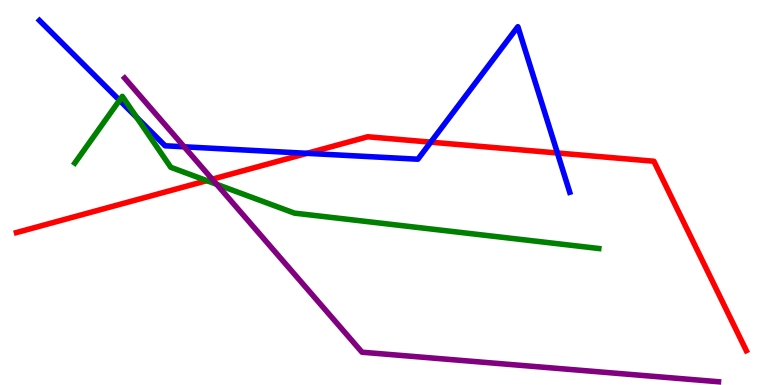[{'lines': ['blue', 'red'], 'intersections': [{'x': 3.96, 'y': 6.02}, {'x': 5.56, 'y': 6.31}, {'x': 7.19, 'y': 6.03}]}, {'lines': ['green', 'red'], 'intersections': [{'x': 2.67, 'y': 5.31}]}, {'lines': ['purple', 'red'], 'intersections': [{'x': 2.74, 'y': 5.35}]}, {'lines': ['blue', 'green'], 'intersections': [{'x': 1.54, 'y': 7.4}, {'x': 1.76, 'y': 6.95}]}, {'lines': ['blue', 'purple'], 'intersections': [{'x': 2.38, 'y': 6.19}]}, {'lines': ['green', 'purple'], 'intersections': [{'x': 2.8, 'y': 5.21}]}]